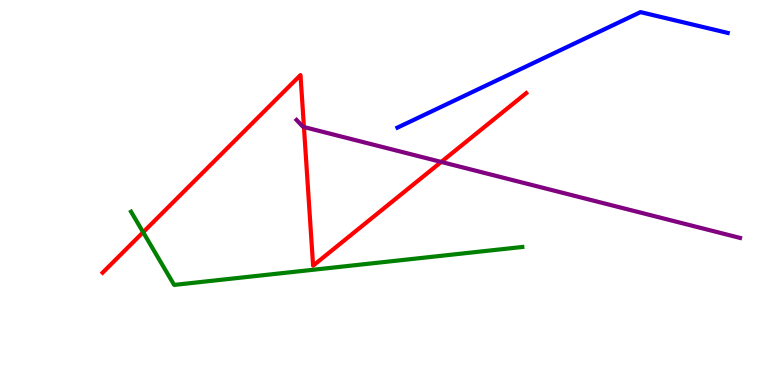[{'lines': ['blue', 'red'], 'intersections': []}, {'lines': ['green', 'red'], 'intersections': [{'x': 1.85, 'y': 3.97}]}, {'lines': ['purple', 'red'], 'intersections': [{'x': 3.92, 'y': 6.7}, {'x': 5.69, 'y': 5.79}]}, {'lines': ['blue', 'green'], 'intersections': []}, {'lines': ['blue', 'purple'], 'intersections': []}, {'lines': ['green', 'purple'], 'intersections': []}]